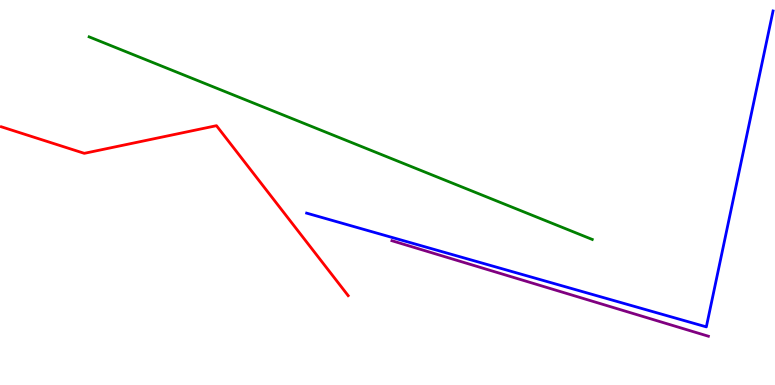[{'lines': ['blue', 'red'], 'intersections': []}, {'lines': ['green', 'red'], 'intersections': []}, {'lines': ['purple', 'red'], 'intersections': []}, {'lines': ['blue', 'green'], 'intersections': []}, {'lines': ['blue', 'purple'], 'intersections': []}, {'lines': ['green', 'purple'], 'intersections': []}]